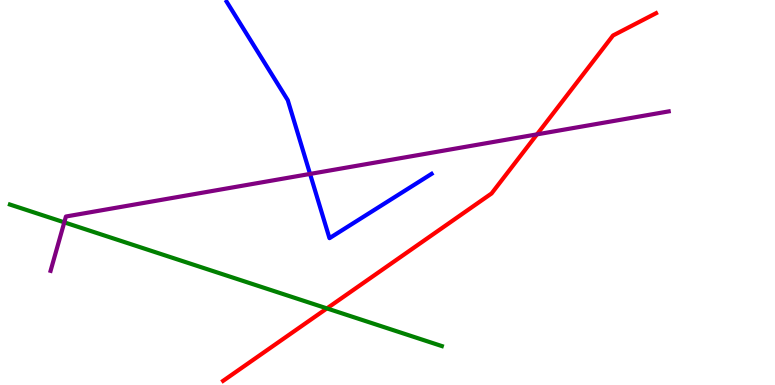[{'lines': ['blue', 'red'], 'intersections': []}, {'lines': ['green', 'red'], 'intersections': [{'x': 4.22, 'y': 1.99}]}, {'lines': ['purple', 'red'], 'intersections': [{'x': 6.93, 'y': 6.51}]}, {'lines': ['blue', 'green'], 'intersections': []}, {'lines': ['blue', 'purple'], 'intersections': [{'x': 4.0, 'y': 5.48}]}, {'lines': ['green', 'purple'], 'intersections': [{'x': 0.829, 'y': 4.22}]}]